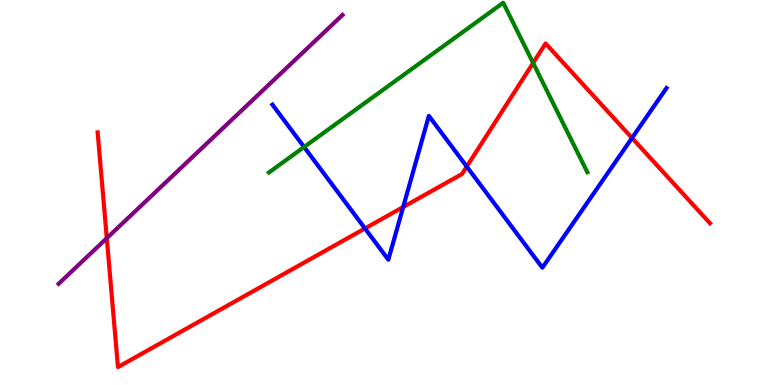[{'lines': ['blue', 'red'], 'intersections': [{'x': 4.71, 'y': 4.07}, {'x': 5.2, 'y': 4.62}, {'x': 6.02, 'y': 5.67}, {'x': 8.16, 'y': 6.42}]}, {'lines': ['green', 'red'], 'intersections': [{'x': 6.88, 'y': 8.36}]}, {'lines': ['purple', 'red'], 'intersections': [{'x': 1.38, 'y': 3.81}]}, {'lines': ['blue', 'green'], 'intersections': [{'x': 3.92, 'y': 6.18}]}, {'lines': ['blue', 'purple'], 'intersections': []}, {'lines': ['green', 'purple'], 'intersections': []}]